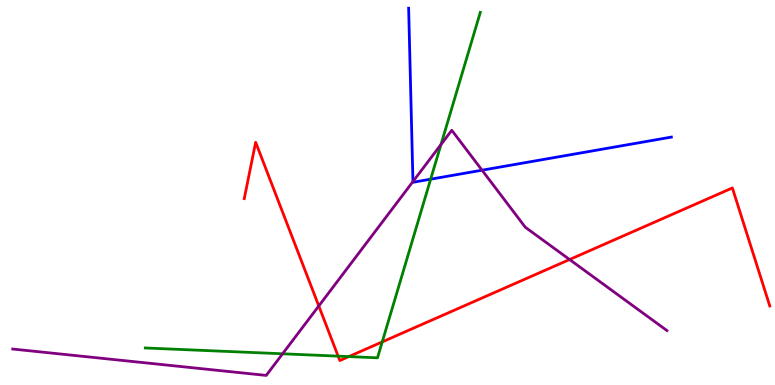[{'lines': ['blue', 'red'], 'intersections': []}, {'lines': ['green', 'red'], 'intersections': [{'x': 4.36, 'y': 0.75}, {'x': 4.5, 'y': 0.738}, {'x': 4.93, 'y': 1.12}]}, {'lines': ['purple', 'red'], 'intersections': [{'x': 4.11, 'y': 2.05}, {'x': 7.35, 'y': 3.26}]}, {'lines': ['blue', 'green'], 'intersections': [{'x': 5.56, 'y': 5.35}]}, {'lines': ['blue', 'purple'], 'intersections': [{'x': 5.33, 'y': 5.28}, {'x': 6.22, 'y': 5.58}]}, {'lines': ['green', 'purple'], 'intersections': [{'x': 3.65, 'y': 0.811}, {'x': 5.69, 'y': 6.25}]}]